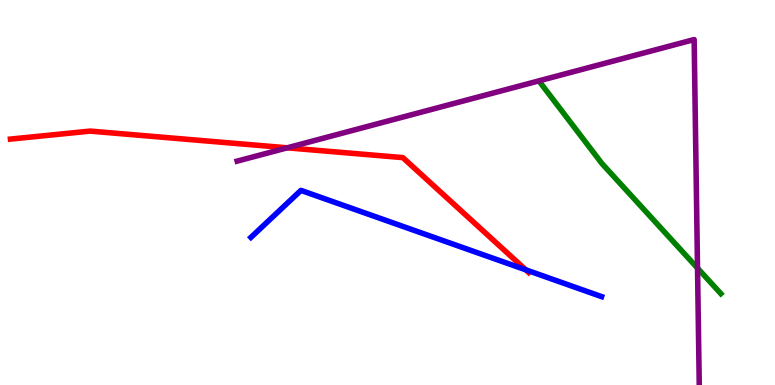[{'lines': ['blue', 'red'], 'intersections': [{'x': 6.78, 'y': 2.99}]}, {'lines': ['green', 'red'], 'intersections': []}, {'lines': ['purple', 'red'], 'intersections': [{'x': 3.71, 'y': 6.16}]}, {'lines': ['blue', 'green'], 'intersections': []}, {'lines': ['blue', 'purple'], 'intersections': []}, {'lines': ['green', 'purple'], 'intersections': [{'x': 9.0, 'y': 3.04}]}]